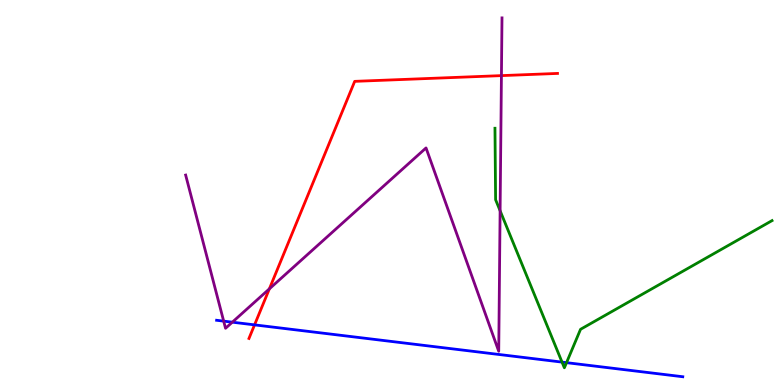[{'lines': ['blue', 'red'], 'intersections': [{'x': 3.28, 'y': 1.56}]}, {'lines': ['green', 'red'], 'intersections': []}, {'lines': ['purple', 'red'], 'intersections': [{'x': 3.48, 'y': 2.5}, {'x': 6.47, 'y': 8.04}]}, {'lines': ['blue', 'green'], 'intersections': [{'x': 7.25, 'y': 0.594}, {'x': 7.31, 'y': 0.58}]}, {'lines': ['blue', 'purple'], 'intersections': [{'x': 2.89, 'y': 1.66}, {'x': 3.0, 'y': 1.63}]}, {'lines': ['green', 'purple'], 'intersections': [{'x': 6.45, 'y': 4.53}]}]